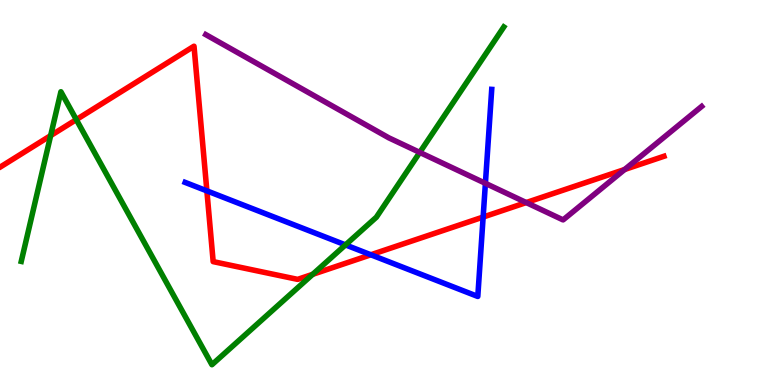[{'lines': ['blue', 'red'], 'intersections': [{'x': 2.67, 'y': 5.04}, {'x': 4.79, 'y': 3.38}, {'x': 6.23, 'y': 4.36}]}, {'lines': ['green', 'red'], 'intersections': [{'x': 0.654, 'y': 6.48}, {'x': 0.985, 'y': 6.89}, {'x': 4.03, 'y': 2.87}]}, {'lines': ['purple', 'red'], 'intersections': [{'x': 6.79, 'y': 4.74}, {'x': 8.06, 'y': 5.6}]}, {'lines': ['blue', 'green'], 'intersections': [{'x': 4.46, 'y': 3.64}]}, {'lines': ['blue', 'purple'], 'intersections': [{'x': 6.26, 'y': 5.24}]}, {'lines': ['green', 'purple'], 'intersections': [{'x': 5.42, 'y': 6.04}]}]